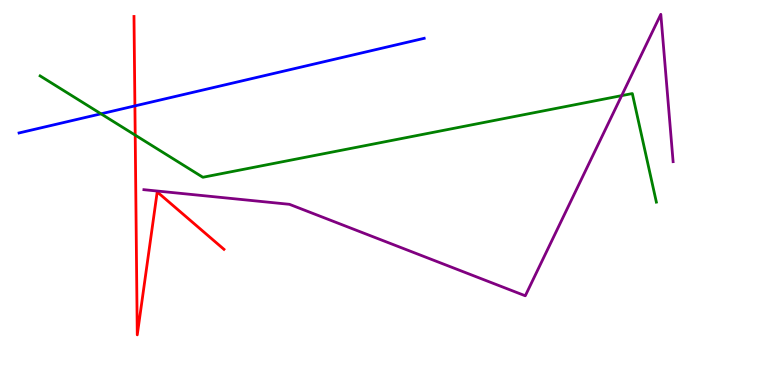[{'lines': ['blue', 'red'], 'intersections': [{'x': 1.74, 'y': 7.25}]}, {'lines': ['green', 'red'], 'intersections': [{'x': 1.74, 'y': 6.49}]}, {'lines': ['purple', 'red'], 'intersections': []}, {'lines': ['blue', 'green'], 'intersections': [{'x': 1.3, 'y': 7.04}]}, {'lines': ['blue', 'purple'], 'intersections': []}, {'lines': ['green', 'purple'], 'intersections': [{'x': 8.02, 'y': 7.52}]}]